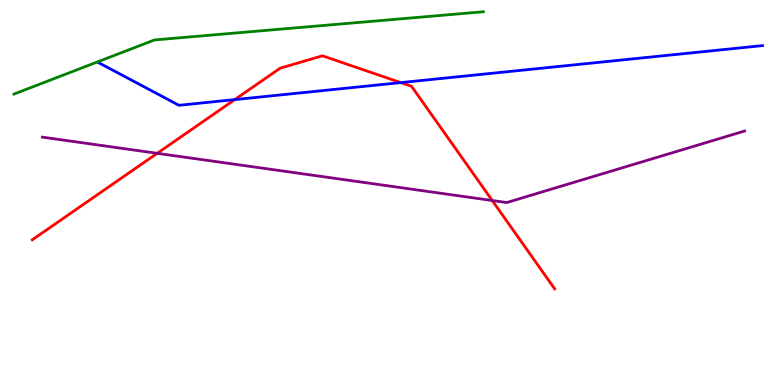[{'lines': ['blue', 'red'], 'intersections': [{'x': 3.03, 'y': 7.41}, {'x': 5.17, 'y': 7.85}]}, {'lines': ['green', 'red'], 'intersections': []}, {'lines': ['purple', 'red'], 'intersections': [{'x': 2.03, 'y': 6.02}, {'x': 6.35, 'y': 4.79}]}, {'lines': ['blue', 'green'], 'intersections': []}, {'lines': ['blue', 'purple'], 'intersections': []}, {'lines': ['green', 'purple'], 'intersections': []}]